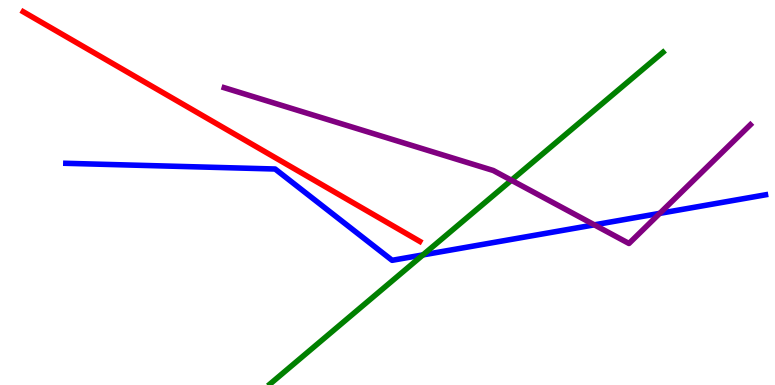[{'lines': ['blue', 'red'], 'intersections': []}, {'lines': ['green', 'red'], 'intersections': []}, {'lines': ['purple', 'red'], 'intersections': []}, {'lines': ['blue', 'green'], 'intersections': [{'x': 5.46, 'y': 3.38}]}, {'lines': ['blue', 'purple'], 'intersections': [{'x': 7.67, 'y': 4.16}, {'x': 8.51, 'y': 4.46}]}, {'lines': ['green', 'purple'], 'intersections': [{'x': 6.6, 'y': 5.32}]}]